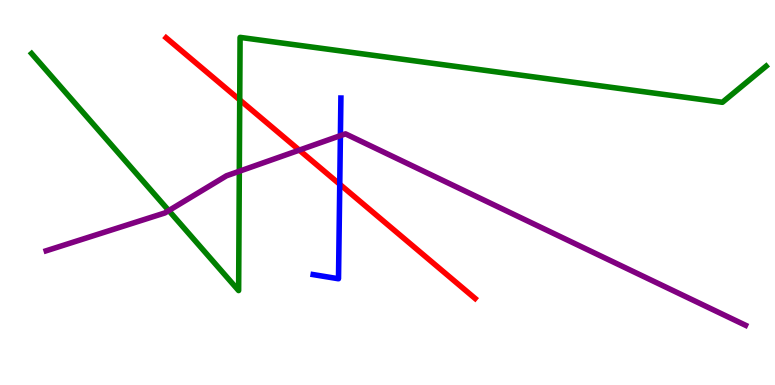[{'lines': ['blue', 'red'], 'intersections': [{'x': 4.38, 'y': 5.21}]}, {'lines': ['green', 'red'], 'intersections': [{'x': 3.09, 'y': 7.41}]}, {'lines': ['purple', 'red'], 'intersections': [{'x': 3.86, 'y': 6.1}]}, {'lines': ['blue', 'green'], 'intersections': []}, {'lines': ['blue', 'purple'], 'intersections': [{'x': 4.39, 'y': 6.48}]}, {'lines': ['green', 'purple'], 'intersections': [{'x': 2.18, 'y': 4.53}, {'x': 3.09, 'y': 5.55}]}]